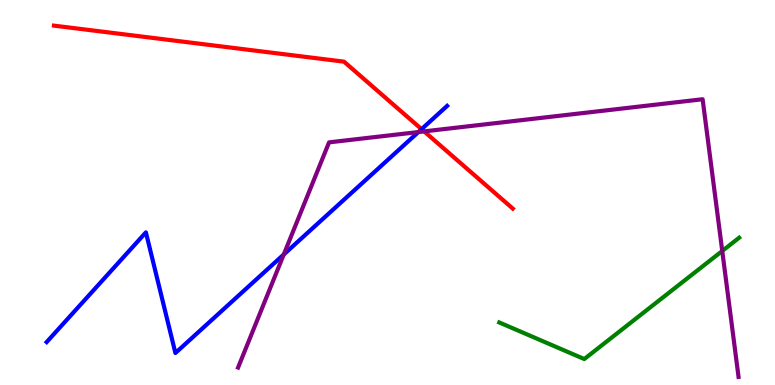[{'lines': ['blue', 'red'], 'intersections': [{'x': 5.44, 'y': 6.65}]}, {'lines': ['green', 'red'], 'intersections': []}, {'lines': ['purple', 'red'], 'intersections': [{'x': 5.47, 'y': 6.59}]}, {'lines': ['blue', 'green'], 'intersections': []}, {'lines': ['blue', 'purple'], 'intersections': [{'x': 3.66, 'y': 3.39}, {'x': 5.4, 'y': 6.57}]}, {'lines': ['green', 'purple'], 'intersections': [{'x': 9.32, 'y': 3.48}]}]